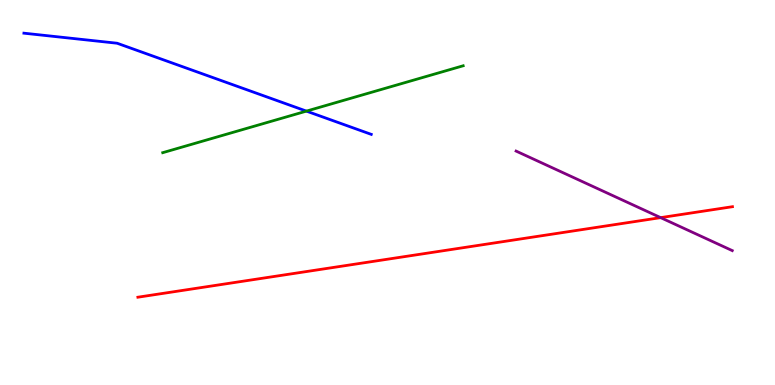[{'lines': ['blue', 'red'], 'intersections': []}, {'lines': ['green', 'red'], 'intersections': []}, {'lines': ['purple', 'red'], 'intersections': [{'x': 8.52, 'y': 4.35}]}, {'lines': ['blue', 'green'], 'intersections': [{'x': 3.95, 'y': 7.11}]}, {'lines': ['blue', 'purple'], 'intersections': []}, {'lines': ['green', 'purple'], 'intersections': []}]